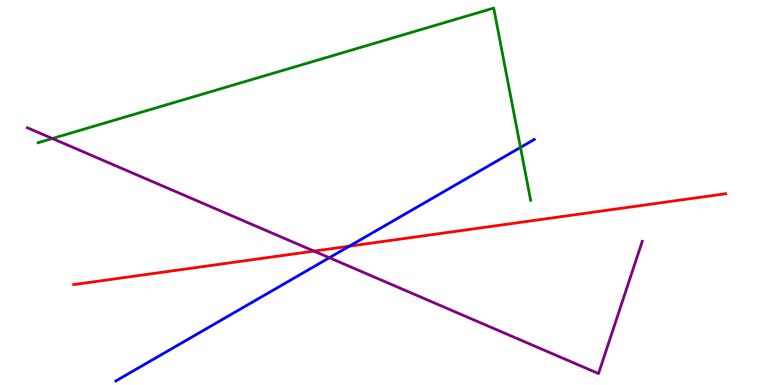[{'lines': ['blue', 'red'], 'intersections': [{'x': 4.51, 'y': 3.61}]}, {'lines': ['green', 'red'], 'intersections': []}, {'lines': ['purple', 'red'], 'intersections': [{'x': 4.05, 'y': 3.48}]}, {'lines': ['blue', 'green'], 'intersections': [{'x': 6.72, 'y': 6.17}]}, {'lines': ['blue', 'purple'], 'intersections': [{'x': 4.25, 'y': 3.31}]}, {'lines': ['green', 'purple'], 'intersections': [{'x': 0.676, 'y': 6.4}]}]